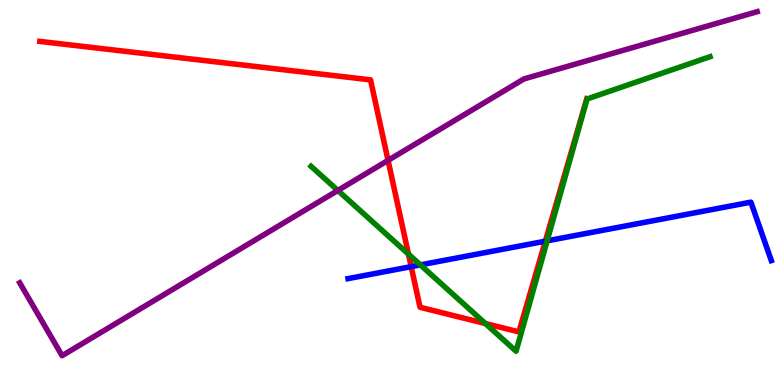[{'lines': ['blue', 'red'], 'intersections': [{'x': 5.31, 'y': 3.07}, {'x': 7.04, 'y': 3.74}]}, {'lines': ['green', 'red'], 'intersections': [{'x': 5.27, 'y': 3.4}, {'x': 6.26, 'y': 1.6}]}, {'lines': ['purple', 'red'], 'intersections': [{'x': 5.01, 'y': 5.83}]}, {'lines': ['blue', 'green'], 'intersections': [{'x': 5.42, 'y': 3.12}, {'x': 7.06, 'y': 3.74}]}, {'lines': ['blue', 'purple'], 'intersections': []}, {'lines': ['green', 'purple'], 'intersections': [{'x': 4.36, 'y': 5.05}]}]